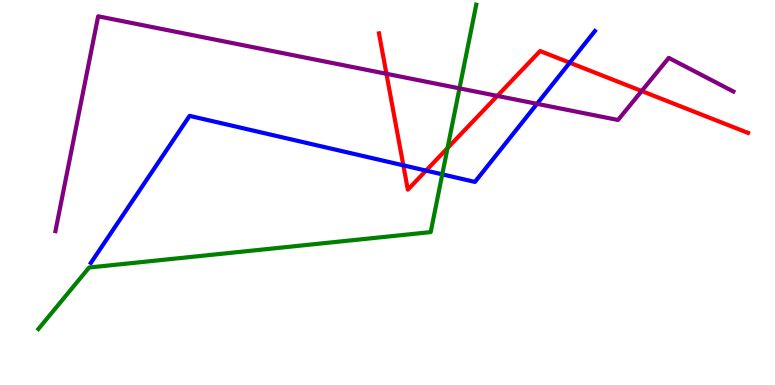[{'lines': ['blue', 'red'], 'intersections': [{'x': 5.2, 'y': 5.71}, {'x': 5.5, 'y': 5.57}, {'x': 7.35, 'y': 8.37}]}, {'lines': ['green', 'red'], 'intersections': [{'x': 5.77, 'y': 6.15}]}, {'lines': ['purple', 'red'], 'intersections': [{'x': 4.99, 'y': 8.08}, {'x': 6.42, 'y': 7.51}, {'x': 8.28, 'y': 7.64}]}, {'lines': ['blue', 'green'], 'intersections': [{'x': 5.71, 'y': 5.47}]}, {'lines': ['blue', 'purple'], 'intersections': [{'x': 6.93, 'y': 7.3}]}, {'lines': ['green', 'purple'], 'intersections': [{'x': 5.93, 'y': 7.7}]}]